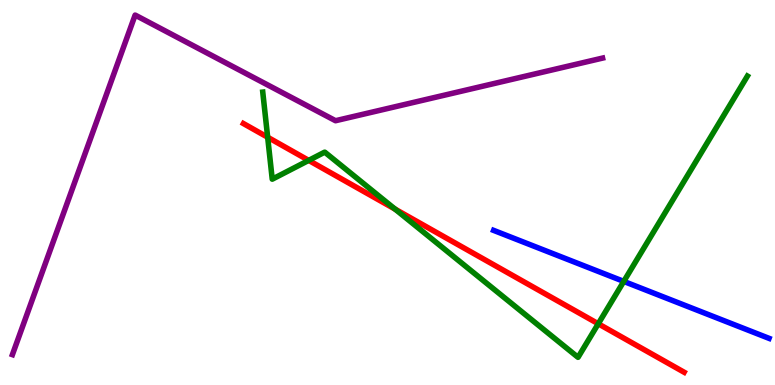[{'lines': ['blue', 'red'], 'intersections': []}, {'lines': ['green', 'red'], 'intersections': [{'x': 3.45, 'y': 6.44}, {'x': 3.98, 'y': 5.83}, {'x': 5.1, 'y': 4.57}, {'x': 7.72, 'y': 1.59}]}, {'lines': ['purple', 'red'], 'intersections': []}, {'lines': ['blue', 'green'], 'intersections': [{'x': 8.05, 'y': 2.69}]}, {'lines': ['blue', 'purple'], 'intersections': []}, {'lines': ['green', 'purple'], 'intersections': []}]